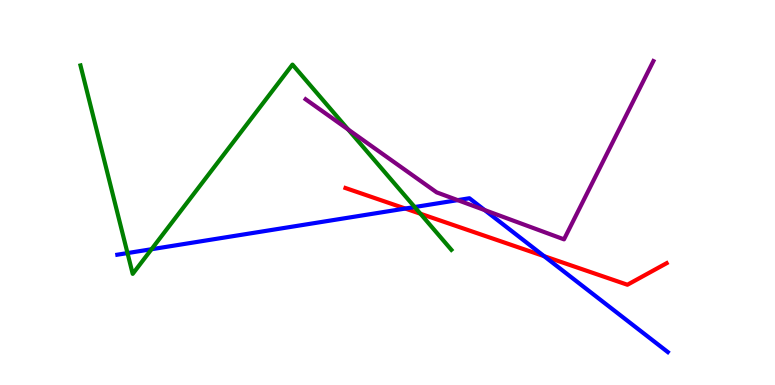[{'lines': ['blue', 'red'], 'intersections': [{'x': 5.23, 'y': 4.58}, {'x': 7.02, 'y': 3.35}]}, {'lines': ['green', 'red'], 'intersections': [{'x': 5.42, 'y': 4.45}]}, {'lines': ['purple', 'red'], 'intersections': []}, {'lines': ['blue', 'green'], 'intersections': [{'x': 1.65, 'y': 3.43}, {'x': 1.96, 'y': 3.53}, {'x': 5.35, 'y': 4.62}]}, {'lines': ['blue', 'purple'], 'intersections': [{'x': 5.91, 'y': 4.8}, {'x': 6.25, 'y': 4.54}]}, {'lines': ['green', 'purple'], 'intersections': [{'x': 4.49, 'y': 6.64}]}]